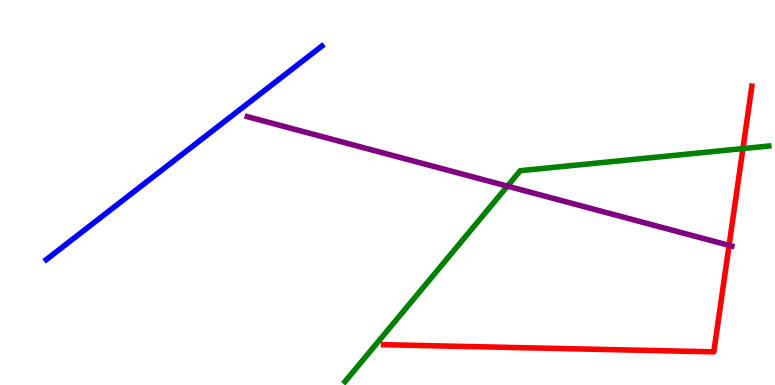[{'lines': ['blue', 'red'], 'intersections': []}, {'lines': ['green', 'red'], 'intersections': [{'x': 9.59, 'y': 6.14}]}, {'lines': ['purple', 'red'], 'intersections': [{'x': 9.41, 'y': 3.63}]}, {'lines': ['blue', 'green'], 'intersections': []}, {'lines': ['blue', 'purple'], 'intersections': []}, {'lines': ['green', 'purple'], 'intersections': [{'x': 6.55, 'y': 5.17}]}]